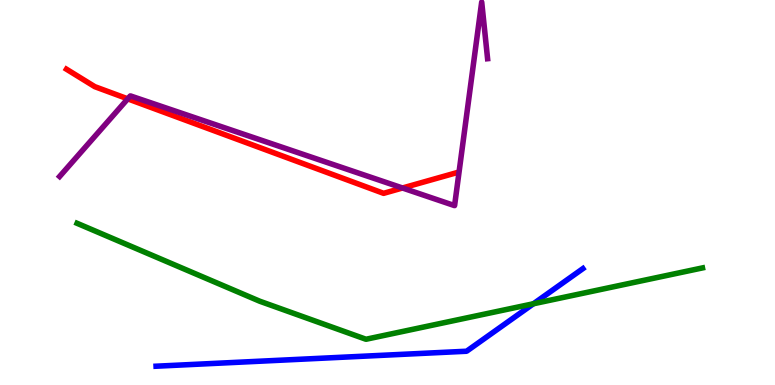[{'lines': ['blue', 'red'], 'intersections': []}, {'lines': ['green', 'red'], 'intersections': []}, {'lines': ['purple', 'red'], 'intersections': [{'x': 1.65, 'y': 7.43}, {'x': 5.19, 'y': 5.12}]}, {'lines': ['blue', 'green'], 'intersections': [{'x': 6.88, 'y': 2.11}]}, {'lines': ['blue', 'purple'], 'intersections': []}, {'lines': ['green', 'purple'], 'intersections': []}]